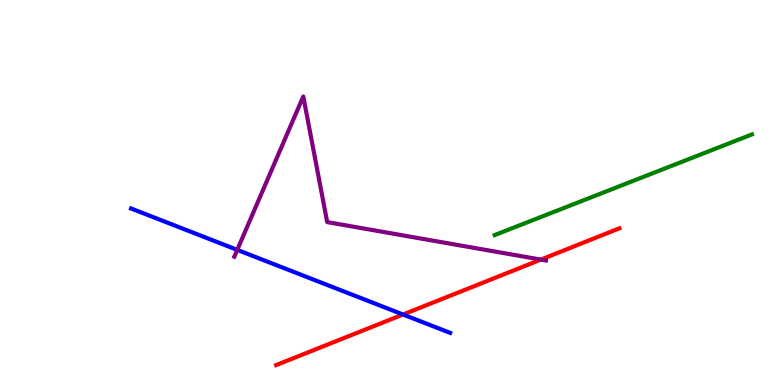[{'lines': ['blue', 'red'], 'intersections': [{'x': 5.2, 'y': 1.83}]}, {'lines': ['green', 'red'], 'intersections': []}, {'lines': ['purple', 'red'], 'intersections': [{'x': 6.98, 'y': 3.26}]}, {'lines': ['blue', 'green'], 'intersections': []}, {'lines': ['blue', 'purple'], 'intersections': [{'x': 3.06, 'y': 3.51}]}, {'lines': ['green', 'purple'], 'intersections': []}]